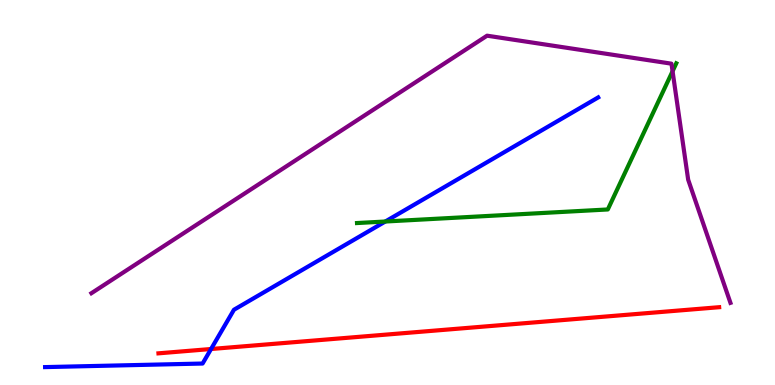[{'lines': ['blue', 'red'], 'intersections': [{'x': 2.72, 'y': 0.935}]}, {'lines': ['green', 'red'], 'intersections': []}, {'lines': ['purple', 'red'], 'intersections': []}, {'lines': ['blue', 'green'], 'intersections': [{'x': 4.97, 'y': 4.25}]}, {'lines': ['blue', 'purple'], 'intersections': []}, {'lines': ['green', 'purple'], 'intersections': [{'x': 8.68, 'y': 8.15}]}]